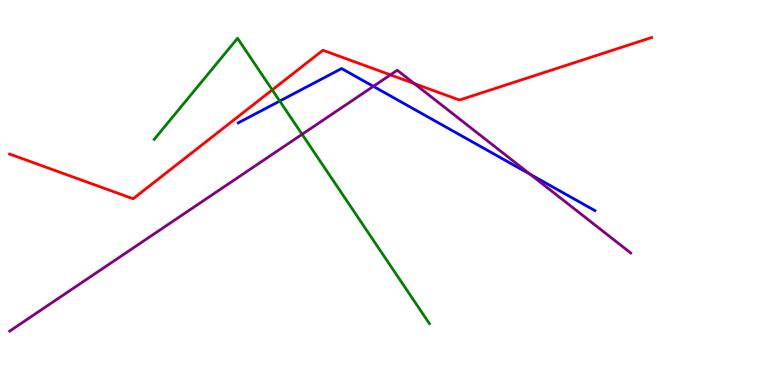[{'lines': ['blue', 'red'], 'intersections': []}, {'lines': ['green', 'red'], 'intersections': [{'x': 3.51, 'y': 7.66}]}, {'lines': ['purple', 'red'], 'intersections': [{'x': 5.04, 'y': 8.06}, {'x': 5.34, 'y': 7.83}]}, {'lines': ['blue', 'green'], 'intersections': [{'x': 3.61, 'y': 7.38}]}, {'lines': ['blue', 'purple'], 'intersections': [{'x': 4.82, 'y': 7.76}, {'x': 6.84, 'y': 5.47}]}, {'lines': ['green', 'purple'], 'intersections': [{'x': 3.9, 'y': 6.51}]}]